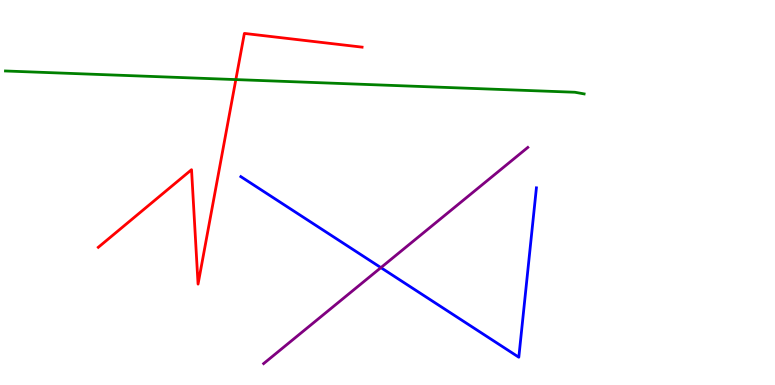[{'lines': ['blue', 'red'], 'intersections': []}, {'lines': ['green', 'red'], 'intersections': [{'x': 3.04, 'y': 7.93}]}, {'lines': ['purple', 'red'], 'intersections': []}, {'lines': ['blue', 'green'], 'intersections': []}, {'lines': ['blue', 'purple'], 'intersections': [{'x': 4.91, 'y': 3.05}]}, {'lines': ['green', 'purple'], 'intersections': []}]